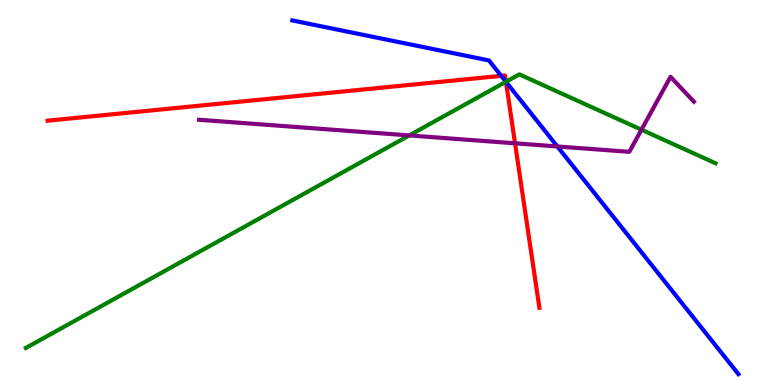[{'lines': ['blue', 'red'], 'intersections': [{'x': 6.47, 'y': 8.03}, {'x': 6.53, 'y': 7.88}]}, {'lines': ['green', 'red'], 'intersections': [{'x': 6.53, 'y': 7.88}]}, {'lines': ['purple', 'red'], 'intersections': [{'x': 6.65, 'y': 6.28}]}, {'lines': ['blue', 'green'], 'intersections': [{'x': 6.53, 'y': 7.88}]}, {'lines': ['blue', 'purple'], 'intersections': [{'x': 7.19, 'y': 6.2}]}, {'lines': ['green', 'purple'], 'intersections': [{'x': 5.28, 'y': 6.48}, {'x': 8.28, 'y': 6.63}]}]